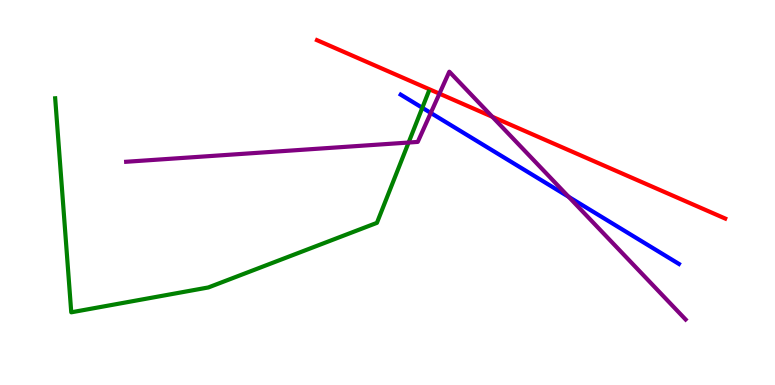[{'lines': ['blue', 'red'], 'intersections': []}, {'lines': ['green', 'red'], 'intersections': []}, {'lines': ['purple', 'red'], 'intersections': [{'x': 5.67, 'y': 7.57}, {'x': 6.35, 'y': 6.97}]}, {'lines': ['blue', 'green'], 'intersections': [{'x': 5.45, 'y': 7.2}]}, {'lines': ['blue', 'purple'], 'intersections': [{'x': 5.56, 'y': 7.07}, {'x': 7.34, 'y': 4.89}]}, {'lines': ['green', 'purple'], 'intersections': [{'x': 5.27, 'y': 6.3}]}]